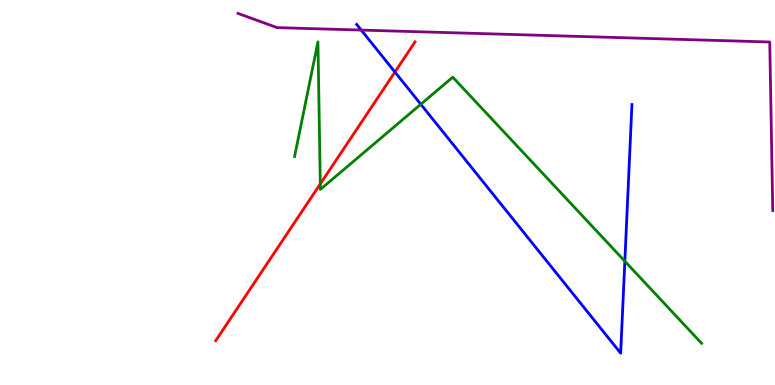[{'lines': ['blue', 'red'], 'intersections': [{'x': 5.1, 'y': 8.13}]}, {'lines': ['green', 'red'], 'intersections': [{'x': 4.13, 'y': 5.22}]}, {'lines': ['purple', 'red'], 'intersections': []}, {'lines': ['blue', 'green'], 'intersections': [{'x': 5.43, 'y': 7.29}, {'x': 8.06, 'y': 3.22}]}, {'lines': ['blue', 'purple'], 'intersections': [{'x': 4.66, 'y': 9.22}]}, {'lines': ['green', 'purple'], 'intersections': []}]